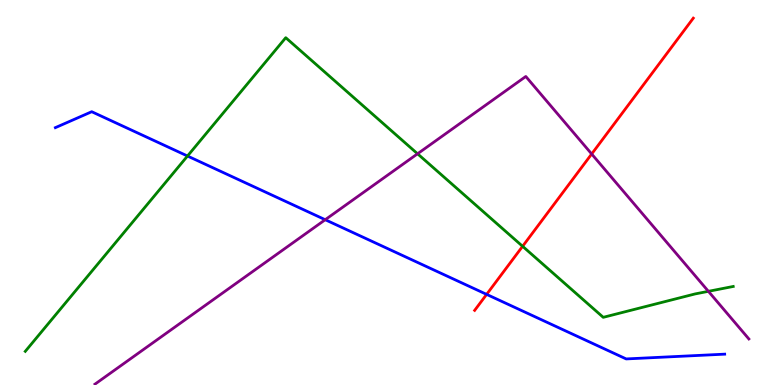[{'lines': ['blue', 'red'], 'intersections': [{'x': 6.28, 'y': 2.35}]}, {'lines': ['green', 'red'], 'intersections': [{'x': 6.74, 'y': 3.6}]}, {'lines': ['purple', 'red'], 'intersections': [{'x': 7.63, 'y': 6.0}]}, {'lines': ['blue', 'green'], 'intersections': [{'x': 2.42, 'y': 5.95}]}, {'lines': ['blue', 'purple'], 'intersections': [{'x': 4.2, 'y': 4.29}]}, {'lines': ['green', 'purple'], 'intersections': [{'x': 5.39, 'y': 6.01}, {'x': 9.14, 'y': 2.43}]}]